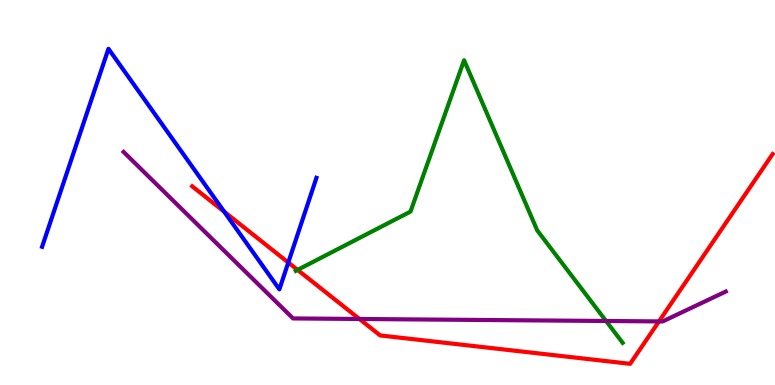[{'lines': ['blue', 'red'], 'intersections': [{'x': 2.89, 'y': 4.5}, {'x': 3.72, 'y': 3.18}]}, {'lines': ['green', 'red'], 'intersections': [{'x': 3.84, 'y': 2.99}]}, {'lines': ['purple', 'red'], 'intersections': [{'x': 4.64, 'y': 1.71}, {'x': 8.5, 'y': 1.65}]}, {'lines': ['blue', 'green'], 'intersections': []}, {'lines': ['blue', 'purple'], 'intersections': []}, {'lines': ['green', 'purple'], 'intersections': [{'x': 7.82, 'y': 1.66}]}]